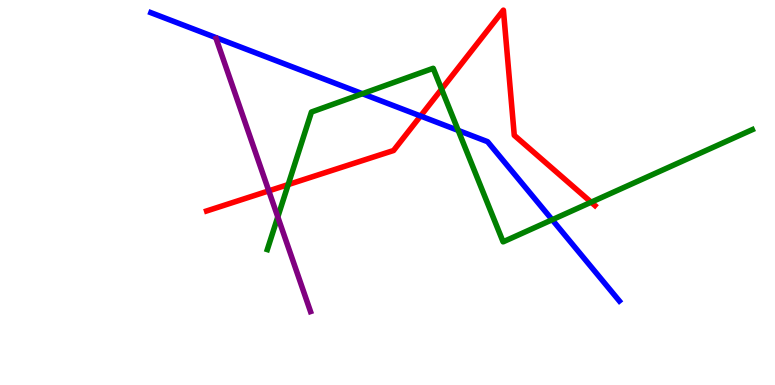[{'lines': ['blue', 'red'], 'intersections': [{'x': 5.43, 'y': 6.99}]}, {'lines': ['green', 'red'], 'intersections': [{'x': 3.72, 'y': 5.21}, {'x': 5.7, 'y': 7.68}, {'x': 7.63, 'y': 4.75}]}, {'lines': ['purple', 'red'], 'intersections': [{'x': 3.47, 'y': 5.04}]}, {'lines': ['blue', 'green'], 'intersections': [{'x': 4.68, 'y': 7.57}, {'x': 5.91, 'y': 6.61}, {'x': 7.12, 'y': 4.29}]}, {'lines': ['blue', 'purple'], 'intersections': []}, {'lines': ['green', 'purple'], 'intersections': [{'x': 3.58, 'y': 4.37}]}]